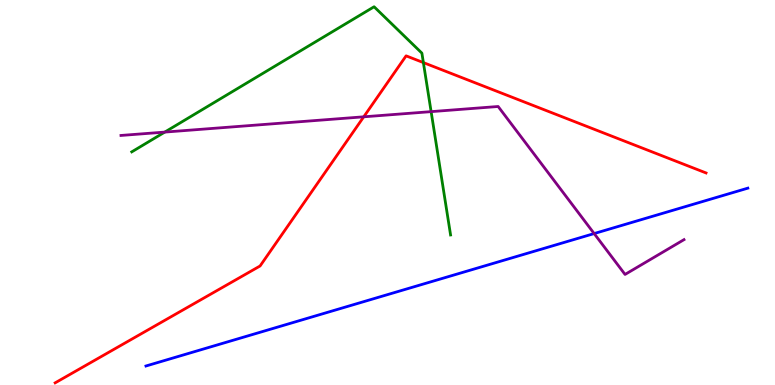[{'lines': ['blue', 'red'], 'intersections': []}, {'lines': ['green', 'red'], 'intersections': [{'x': 5.46, 'y': 8.37}]}, {'lines': ['purple', 'red'], 'intersections': [{'x': 4.69, 'y': 6.97}]}, {'lines': ['blue', 'green'], 'intersections': []}, {'lines': ['blue', 'purple'], 'intersections': [{'x': 7.67, 'y': 3.93}]}, {'lines': ['green', 'purple'], 'intersections': [{'x': 2.13, 'y': 6.57}, {'x': 5.56, 'y': 7.1}]}]